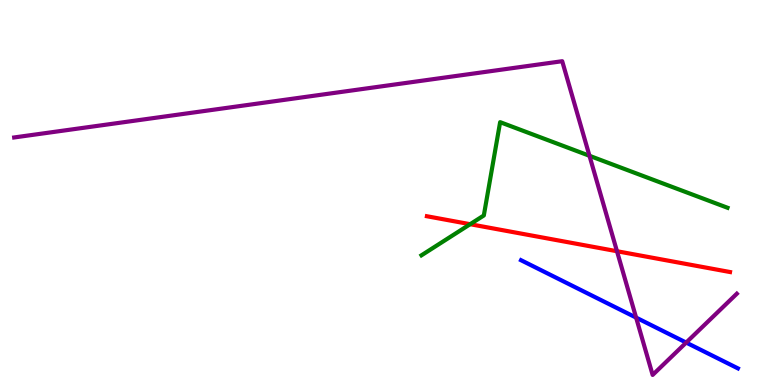[{'lines': ['blue', 'red'], 'intersections': []}, {'lines': ['green', 'red'], 'intersections': [{'x': 6.07, 'y': 4.18}]}, {'lines': ['purple', 'red'], 'intersections': [{'x': 7.96, 'y': 3.47}]}, {'lines': ['blue', 'green'], 'intersections': []}, {'lines': ['blue', 'purple'], 'intersections': [{'x': 8.21, 'y': 1.75}, {'x': 8.85, 'y': 1.1}]}, {'lines': ['green', 'purple'], 'intersections': [{'x': 7.61, 'y': 5.95}]}]